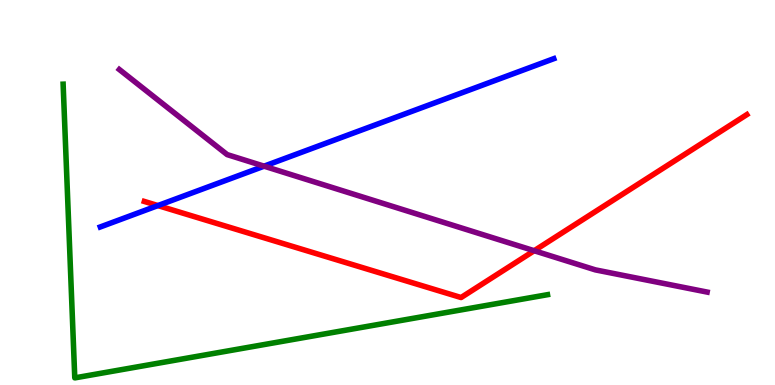[{'lines': ['blue', 'red'], 'intersections': [{'x': 2.04, 'y': 4.66}]}, {'lines': ['green', 'red'], 'intersections': []}, {'lines': ['purple', 'red'], 'intersections': [{'x': 6.89, 'y': 3.49}]}, {'lines': ['blue', 'green'], 'intersections': []}, {'lines': ['blue', 'purple'], 'intersections': [{'x': 3.41, 'y': 5.68}]}, {'lines': ['green', 'purple'], 'intersections': []}]